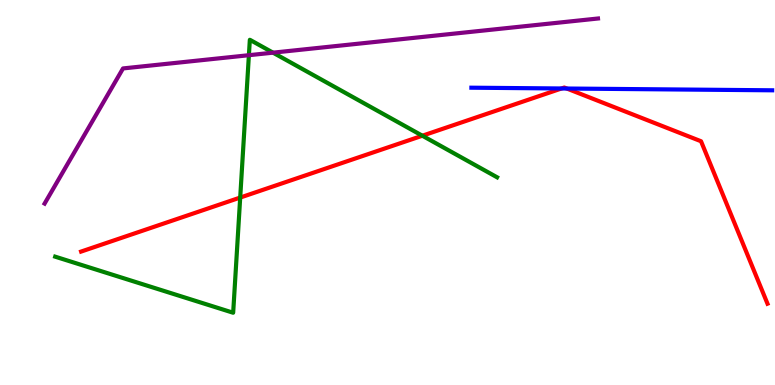[{'lines': ['blue', 'red'], 'intersections': [{'x': 7.25, 'y': 7.7}, {'x': 7.31, 'y': 7.7}]}, {'lines': ['green', 'red'], 'intersections': [{'x': 3.1, 'y': 4.87}, {'x': 5.45, 'y': 6.47}]}, {'lines': ['purple', 'red'], 'intersections': []}, {'lines': ['blue', 'green'], 'intersections': []}, {'lines': ['blue', 'purple'], 'intersections': []}, {'lines': ['green', 'purple'], 'intersections': [{'x': 3.21, 'y': 8.57}, {'x': 3.52, 'y': 8.63}]}]